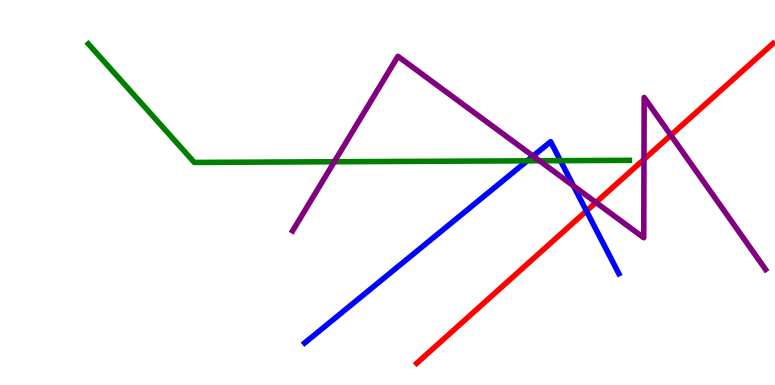[{'lines': ['blue', 'red'], 'intersections': [{'x': 7.57, 'y': 4.52}]}, {'lines': ['green', 'red'], 'intersections': []}, {'lines': ['purple', 'red'], 'intersections': [{'x': 7.69, 'y': 4.74}, {'x': 8.31, 'y': 5.86}, {'x': 8.66, 'y': 6.49}]}, {'lines': ['blue', 'green'], 'intersections': [{'x': 6.8, 'y': 5.82}, {'x': 7.23, 'y': 5.83}]}, {'lines': ['blue', 'purple'], 'intersections': [{'x': 6.88, 'y': 5.95}, {'x': 7.4, 'y': 5.17}]}, {'lines': ['green', 'purple'], 'intersections': [{'x': 4.31, 'y': 5.8}, {'x': 6.96, 'y': 5.82}]}]